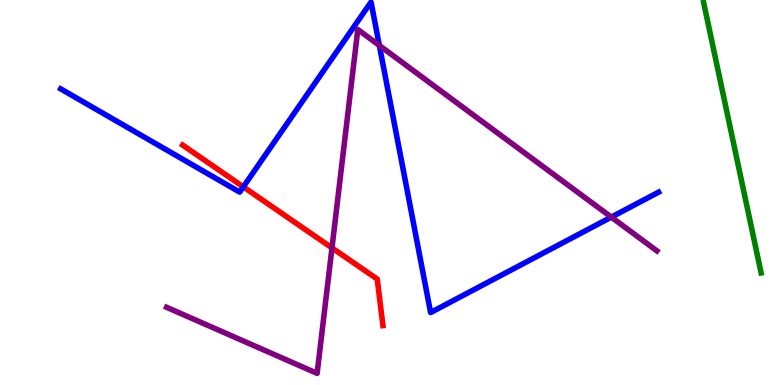[{'lines': ['blue', 'red'], 'intersections': [{'x': 3.14, 'y': 5.15}]}, {'lines': ['green', 'red'], 'intersections': []}, {'lines': ['purple', 'red'], 'intersections': [{'x': 4.28, 'y': 3.56}]}, {'lines': ['blue', 'green'], 'intersections': []}, {'lines': ['blue', 'purple'], 'intersections': [{'x': 4.89, 'y': 8.82}, {'x': 7.89, 'y': 4.36}]}, {'lines': ['green', 'purple'], 'intersections': []}]